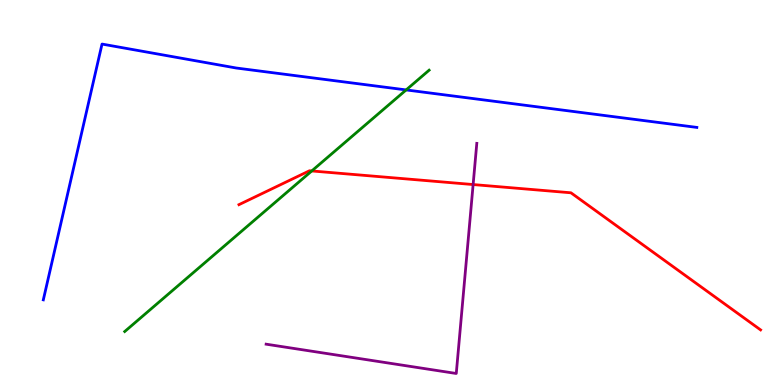[{'lines': ['blue', 'red'], 'intersections': []}, {'lines': ['green', 'red'], 'intersections': [{'x': 4.02, 'y': 5.56}]}, {'lines': ['purple', 'red'], 'intersections': [{'x': 6.1, 'y': 5.21}]}, {'lines': ['blue', 'green'], 'intersections': [{'x': 5.24, 'y': 7.66}]}, {'lines': ['blue', 'purple'], 'intersections': []}, {'lines': ['green', 'purple'], 'intersections': []}]